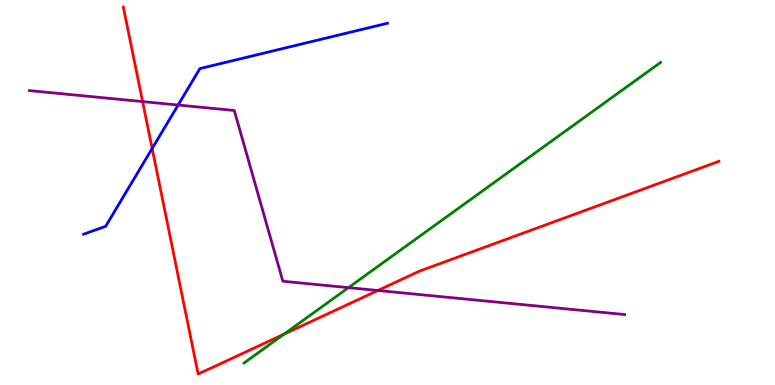[{'lines': ['blue', 'red'], 'intersections': [{'x': 1.96, 'y': 6.14}]}, {'lines': ['green', 'red'], 'intersections': [{'x': 3.66, 'y': 1.32}]}, {'lines': ['purple', 'red'], 'intersections': [{'x': 1.84, 'y': 7.36}, {'x': 4.88, 'y': 2.45}]}, {'lines': ['blue', 'green'], 'intersections': []}, {'lines': ['blue', 'purple'], 'intersections': [{'x': 2.3, 'y': 7.27}]}, {'lines': ['green', 'purple'], 'intersections': [{'x': 4.5, 'y': 2.53}]}]